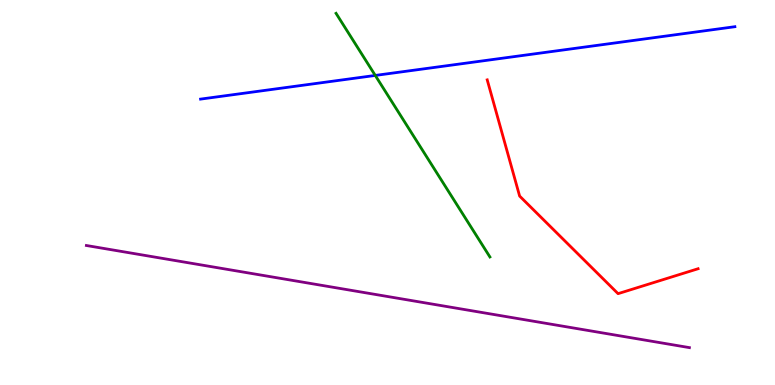[{'lines': ['blue', 'red'], 'intersections': []}, {'lines': ['green', 'red'], 'intersections': []}, {'lines': ['purple', 'red'], 'intersections': []}, {'lines': ['blue', 'green'], 'intersections': [{'x': 4.84, 'y': 8.04}]}, {'lines': ['blue', 'purple'], 'intersections': []}, {'lines': ['green', 'purple'], 'intersections': []}]